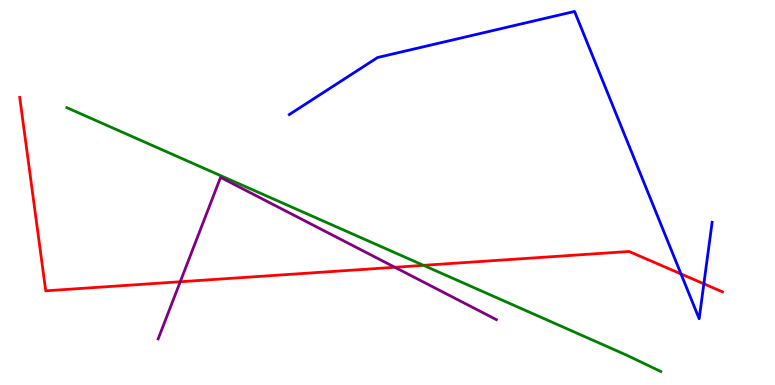[{'lines': ['blue', 'red'], 'intersections': [{'x': 8.79, 'y': 2.89}, {'x': 9.08, 'y': 2.63}]}, {'lines': ['green', 'red'], 'intersections': [{'x': 5.46, 'y': 3.11}]}, {'lines': ['purple', 'red'], 'intersections': [{'x': 2.33, 'y': 2.68}, {'x': 5.09, 'y': 3.06}]}, {'lines': ['blue', 'green'], 'intersections': []}, {'lines': ['blue', 'purple'], 'intersections': []}, {'lines': ['green', 'purple'], 'intersections': []}]